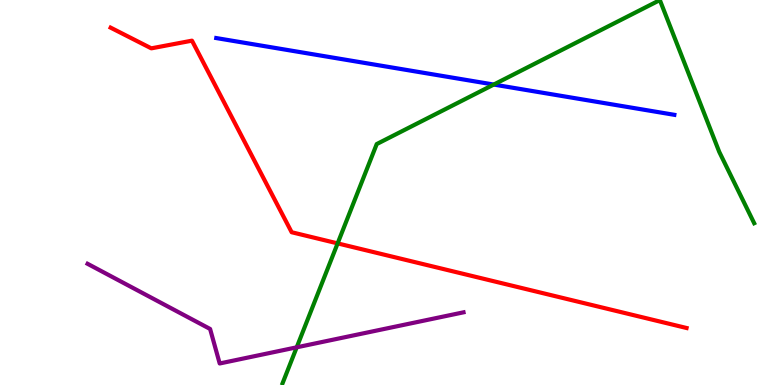[{'lines': ['blue', 'red'], 'intersections': []}, {'lines': ['green', 'red'], 'intersections': [{'x': 4.36, 'y': 3.68}]}, {'lines': ['purple', 'red'], 'intersections': []}, {'lines': ['blue', 'green'], 'intersections': [{'x': 6.37, 'y': 7.8}]}, {'lines': ['blue', 'purple'], 'intersections': []}, {'lines': ['green', 'purple'], 'intersections': [{'x': 3.83, 'y': 0.979}]}]